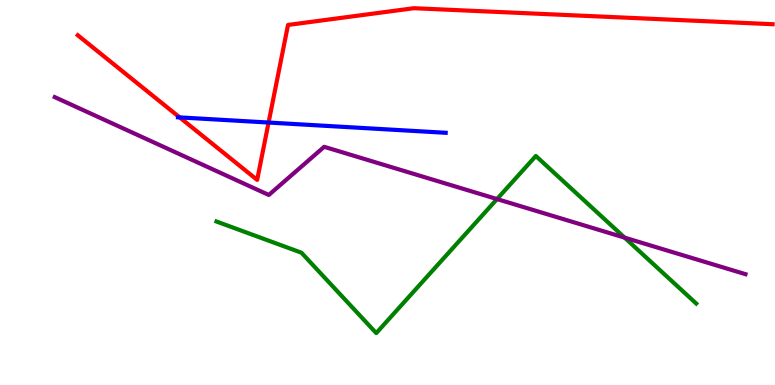[{'lines': ['blue', 'red'], 'intersections': [{'x': 2.32, 'y': 6.95}, {'x': 3.47, 'y': 6.82}]}, {'lines': ['green', 'red'], 'intersections': []}, {'lines': ['purple', 'red'], 'intersections': []}, {'lines': ['blue', 'green'], 'intersections': []}, {'lines': ['blue', 'purple'], 'intersections': []}, {'lines': ['green', 'purple'], 'intersections': [{'x': 6.41, 'y': 4.83}, {'x': 8.06, 'y': 3.83}]}]